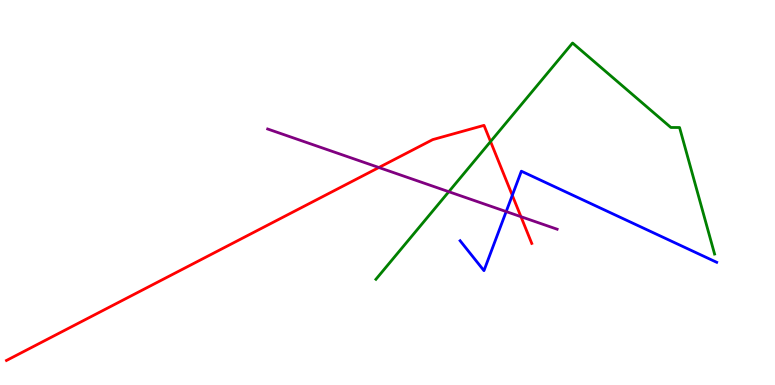[{'lines': ['blue', 'red'], 'intersections': [{'x': 6.61, 'y': 4.93}]}, {'lines': ['green', 'red'], 'intersections': [{'x': 6.33, 'y': 6.32}]}, {'lines': ['purple', 'red'], 'intersections': [{'x': 4.89, 'y': 5.65}, {'x': 6.72, 'y': 4.37}]}, {'lines': ['blue', 'green'], 'intersections': []}, {'lines': ['blue', 'purple'], 'intersections': [{'x': 6.53, 'y': 4.5}]}, {'lines': ['green', 'purple'], 'intersections': [{'x': 5.79, 'y': 5.02}]}]